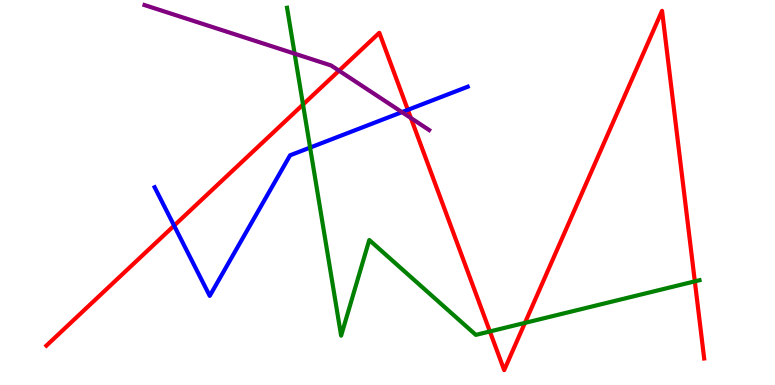[{'lines': ['blue', 'red'], 'intersections': [{'x': 2.25, 'y': 4.14}, {'x': 5.26, 'y': 7.15}]}, {'lines': ['green', 'red'], 'intersections': [{'x': 3.91, 'y': 7.28}, {'x': 6.32, 'y': 1.39}, {'x': 6.77, 'y': 1.61}, {'x': 8.97, 'y': 2.69}]}, {'lines': ['purple', 'red'], 'intersections': [{'x': 4.37, 'y': 8.16}, {'x': 5.3, 'y': 6.93}]}, {'lines': ['blue', 'green'], 'intersections': [{'x': 4.0, 'y': 6.17}]}, {'lines': ['blue', 'purple'], 'intersections': [{'x': 5.19, 'y': 7.09}]}, {'lines': ['green', 'purple'], 'intersections': [{'x': 3.8, 'y': 8.61}]}]